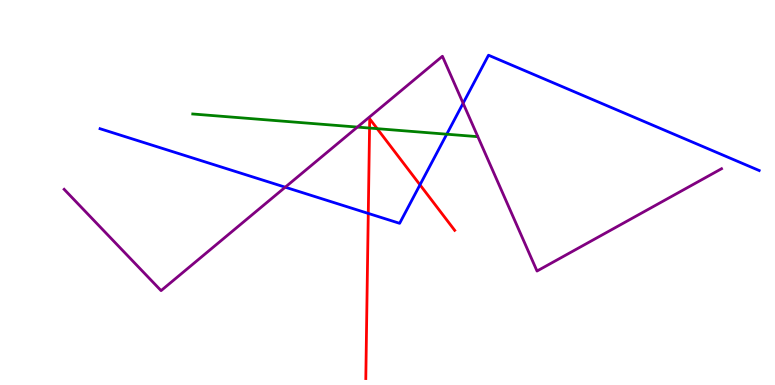[{'lines': ['blue', 'red'], 'intersections': [{'x': 4.75, 'y': 4.46}, {'x': 5.42, 'y': 5.2}]}, {'lines': ['green', 'red'], 'intersections': [{'x': 4.77, 'y': 6.67}, {'x': 4.87, 'y': 6.66}]}, {'lines': ['purple', 'red'], 'intersections': []}, {'lines': ['blue', 'green'], 'intersections': [{'x': 5.76, 'y': 6.51}]}, {'lines': ['blue', 'purple'], 'intersections': [{'x': 3.68, 'y': 5.14}, {'x': 5.98, 'y': 7.32}]}, {'lines': ['green', 'purple'], 'intersections': [{'x': 4.61, 'y': 6.7}]}]